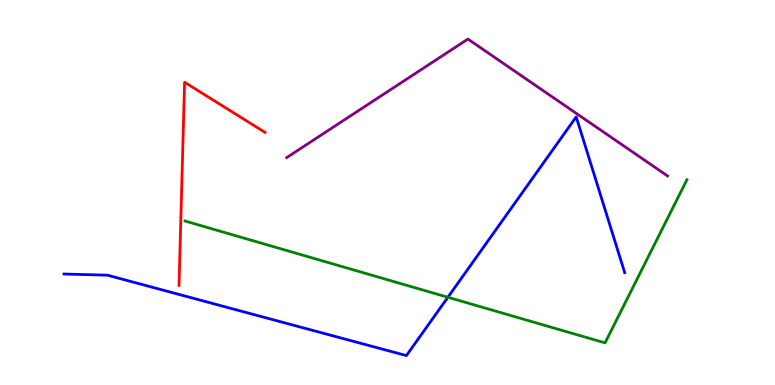[{'lines': ['blue', 'red'], 'intersections': []}, {'lines': ['green', 'red'], 'intersections': []}, {'lines': ['purple', 'red'], 'intersections': []}, {'lines': ['blue', 'green'], 'intersections': [{'x': 5.78, 'y': 2.28}]}, {'lines': ['blue', 'purple'], 'intersections': []}, {'lines': ['green', 'purple'], 'intersections': []}]